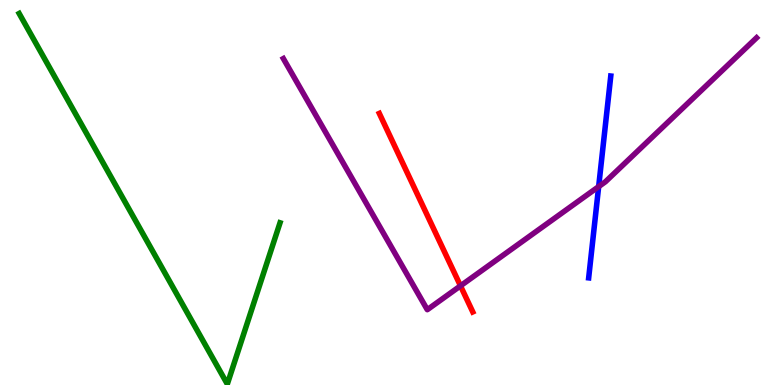[{'lines': ['blue', 'red'], 'intersections': []}, {'lines': ['green', 'red'], 'intersections': []}, {'lines': ['purple', 'red'], 'intersections': [{'x': 5.94, 'y': 2.58}]}, {'lines': ['blue', 'green'], 'intersections': []}, {'lines': ['blue', 'purple'], 'intersections': [{'x': 7.72, 'y': 5.15}]}, {'lines': ['green', 'purple'], 'intersections': []}]